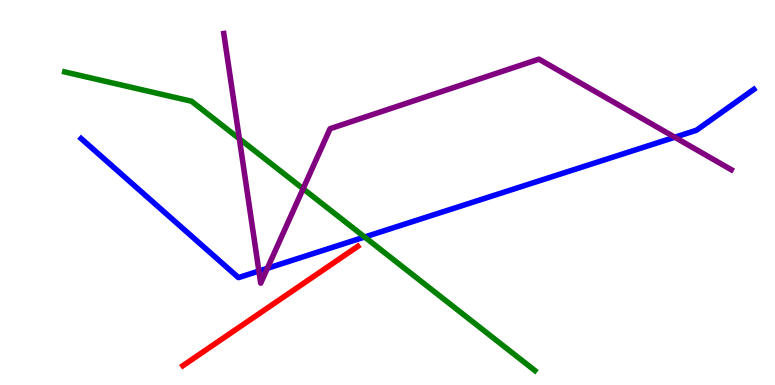[{'lines': ['blue', 'red'], 'intersections': []}, {'lines': ['green', 'red'], 'intersections': []}, {'lines': ['purple', 'red'], 'intersections': []}, {'lines': ['blue', 'green'], 'intersections': [{'x': 4.7, 'y': 3.84}]}, {'lines': ['blue', 'purple'], 'intersections': [{'x': 3.34, 'y': 2.96}, {'x': 3.45, 'y': 3.03}, {'x': 8.71, 'y': 6.44}]}, {'lines': ['green', 'purple'], 'intersections': [{'x': 3.09, 'y': 6.4}, {'x': 3.91, 'y': 5.1}]}]